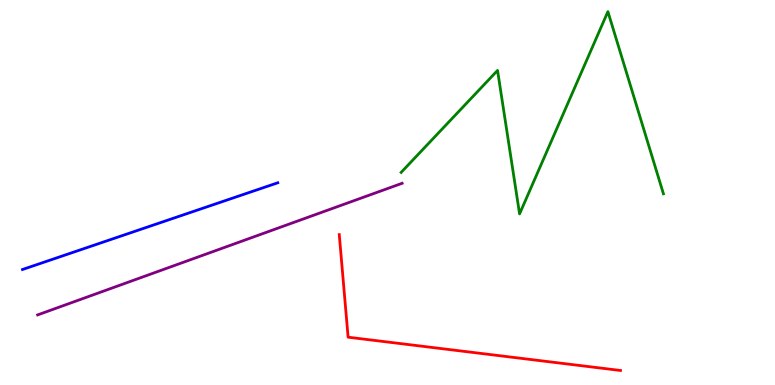[{'lines': ['blue', 'red'], 'intersections': []}, {'lines': ['green', 'red'], 'intersections': []}, {'lines': ['purple', 'red'], 'intersections': []}, {'lines': ['blue', 'green'], 'intersections': []}, {'lines': ['blue', 'purple'], 'intersections': []}, {'lines': ['green', 'purple'], 'intersections': []}]